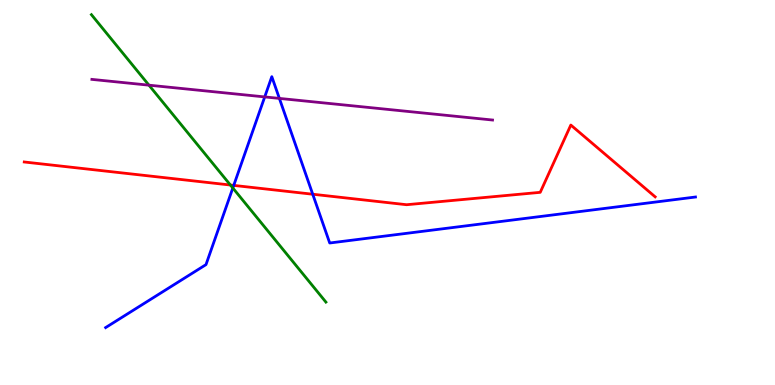[{'lines': ['blue', 'red'], 'intersections': [{'x': 3.02, 'y': 5.18}, {'x': 4.04, 'y': 4.96}]}, {'lines': ['green', 'red'], 'intersections': [{'x': 2.97, 'y': 5.19}]}, {'lines': ['purple', 'red'], 'intersections': []}, {'lines': ['blue', 'green'], 'intersections': [{'x': 3.0, 'y': 5.12}]}, {'lines': ['blue', 'purple'], 'intersections': [{'x': 3.42, 'y': 7.48}, {'x': 3.6, 'y': 7.44}]}, {'lines': ['green', 'purple'], 'intersections': [{'x': 1.92, 'y': 7.79}]}]